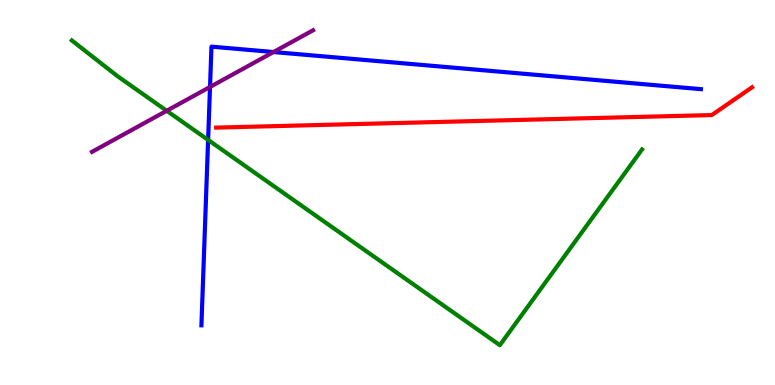[{'lines': ['blue', 'red'], 'intersections': []}, {'lines': ['green', 'red'], 'intersections': []}, {'lines': ['purple', 'red'], 'intersections': []}, {'lines': ['blue', 'green'], 'intersections': [{'x': 2.69, 'y': 6.37}]}, {'lines': ['blue', 'purple'], 'intersections': [{'x': 2.71, 'y': 7.74}, {'x': 3.53, 'y': 8.65}]}, {'lines': ['green', 'purple'], 'intersections': [{'x': 2.15, 'y': 7.12}]}]